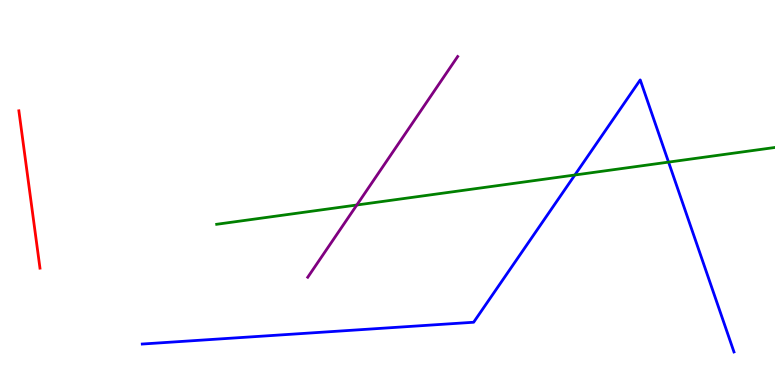[{'lines': ['blue', 'red'], 'intersections': []}, {'lines': ['green', 'red'], 'intersections': []}, {'lines': ['purple', 'red'], 'intersections': []}, {'lines': ['blue', 'green'], 'intersections': [{'x': 7.42, 'y': 5.45}, {'x': 8.63, 'y': 5.79}]}, {'lines': ['blue', 'purple'], 'intersections': []}, {'lines': ['green', 'purple'], 'intersections': [{'x': 4.6, 'y': 4.68}]}]